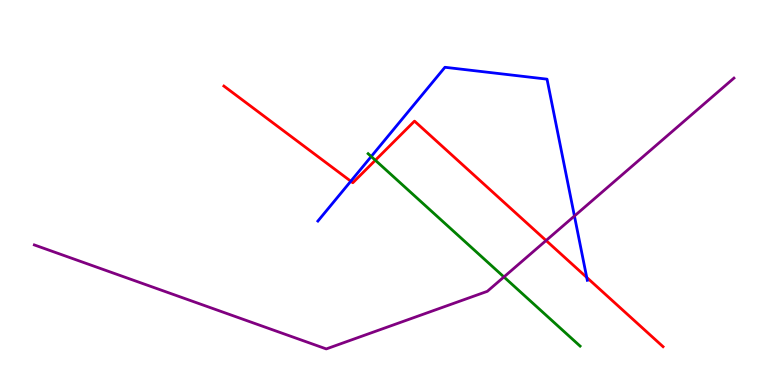[{'lines': ['blue', 'red'], 'intersections': [{'x': 4.53, 'y': 5.29}, {'x': 7.57, 'y': 2.79}]}, {'lines': ['green', 'red'], 'intersections': [{'x': 4.84, 'y': 5.84}]}, {'lines': ['purple', 'red'], 'intersections': [{'x': 7.05, 'y': 3.75}]}, {'lines': ['blue', 'green'], 'intersections': [{'x': 4.79, 'y': 5.93}]}, {'lines': ['blue', 'purple'], 'intersections': [{'x': 7.41, 'y': 4.39}]}, {'lines': ['green', 'purple'], 'intersections': [{'x': 6.5, 'y': 2.81}]}]